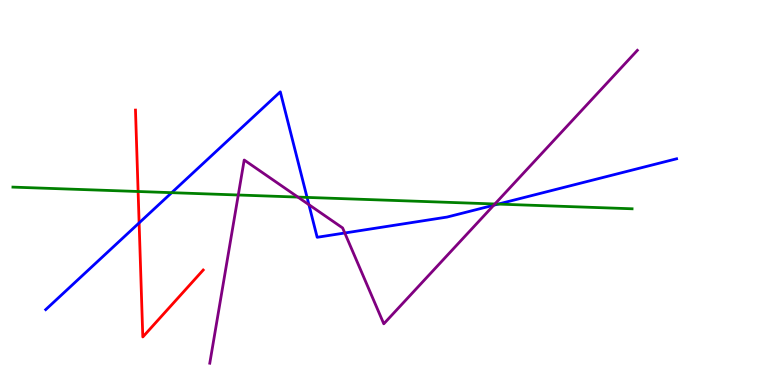[{'lines': ['blue', 'red'], 'intersections': [{'x': 1.8, 'y': 4.21}]}, {'lines': ['green', 'red'], 'intersections': [{'x': 1.78, 'y': 5.03}]}, {'lines': ['purple', 'red'], 'intersections': []}, {'lines': ['blue', 'green'], 'intersections': [{'x': 2.22, 'y': 5.0}, {'x': 3.96, 'y': 4.87}, {'x': 6.43, 'y': 4.7}]}, {'lines': ['blue', 'purple'], 'intersections': [{'x': 3.99, 'y': 4.68}, {'x': 4.45, 'y': 3.95}, {'x': 6.37, 'y': 4.67}]}, {'lines': ['green', 'purple'], 'intersections': [{'x': 3.07, 'y': 4.94}, {'x': 3.84, 'y': 4.88}, {'x': 6.39, 'y': 4.7}]}]